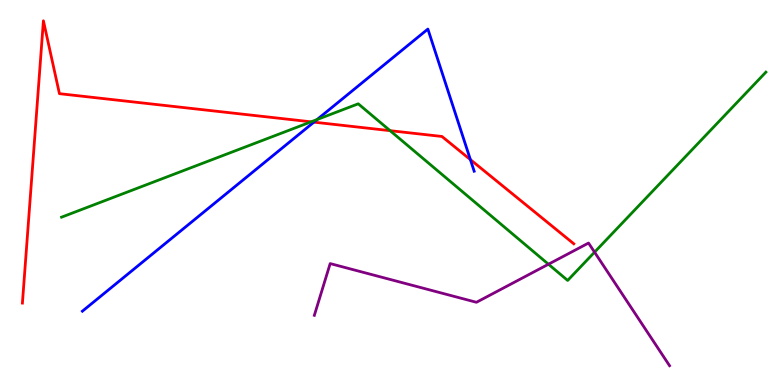[{'lines': ['blue', 'red'], 'intersections': [{'x': 4.05, 'y': 6.83}, {'x': 6.07, 'y': 5.85}]}, {'lines': ['green', 'red'], 'intersections': [{'x': 4.01, 'y': 6.84}, {'x': 5.03, 'y': 6.61}]}, {'lines': ['purple', 'red'], 'intersections': []}, {'lines': ['blue', 'green'], 'intersections': [{'x': 4.09, 'y': 6.9}]}, {'lines': ['blue', 'purple'], 'intersections': []}, {'lines': ['green', 'purple'], 'intersections': [{'x': 7.08, 'y': 3.14}, {'x': 7.67, 'y': 3.45}]}]